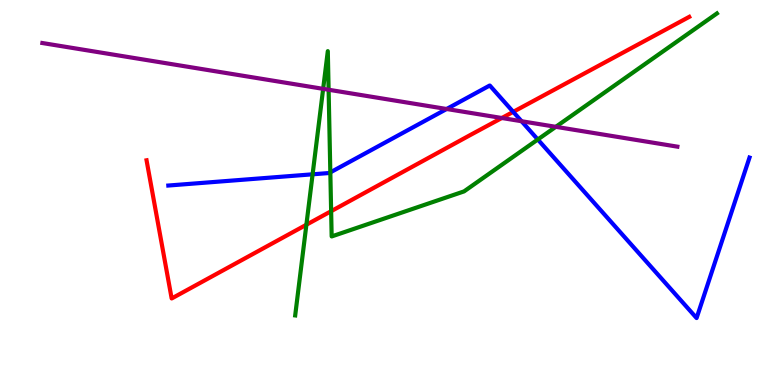[{'lines': ['blue', 'red'], 'intersections': [{'x': 6.62, 'y': 7.09}]}, {'lines': ['green', 'red'], 'intersections': [{'x': 3.95, 'y': 4.16}, {'x': 4.27, 'y': 4.51}]}, {'lines': ['purple', 'red'], 'intersections': [{'x': 6.48, 'y': 6.93}]}, {'lines': ['blue', 'green'], 'intersections': [{'x': 4.03, 'y': 5.47}, {'x': 4.26, 'y': 5.52}, {'x': 6.94, 'y': 6.38}]}, {'lines': ['blue', 'purple'], 'intersections': [{'x': 5.76, 'y': 7.17}, {'x': 6.73, 'y': 6.85}]}, {'lines': ['green', 'purple'], 'intersections': [{'x': 4.17, 'y': 7.69}, {'x': 4.24, 'y': 7.67}, {'x': 7.17, 'y': 6.71}]}]